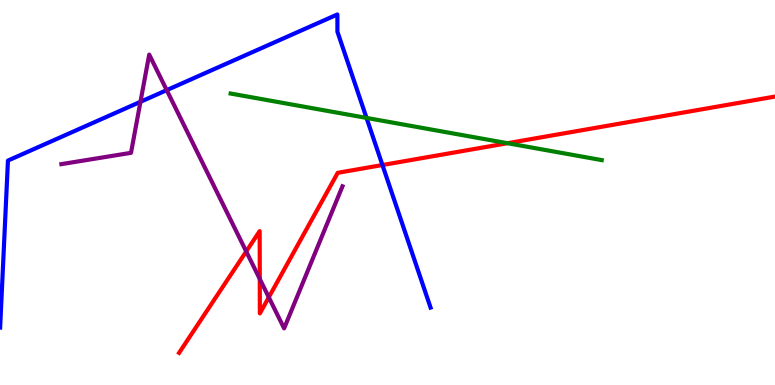[{'lines': ['blue', 'red'], 'intersections': [{'x': 4.93, 'y': 5.71}]}, {'lines': ['green', 'red'], 'intersections': [{'x': 6.55, 'y': 6.28}]}, {'lines': ['purple', 'red'], 'intersections': [{'x': 3.18, 'y': 3.47}, {'x': 3.35, 'y': 2.75}, {'x': 3.47, 'y': 2.28}]}, {'lines': ['blue', 'green'], 'intersections': [{'x': 4.73, 'y': 6.94}]}, {'lines': ['blue', 'purple'], 'intersections': [{'x': 1.81, 'y': 7.36}, {'x': 2.15, 'y': 7.66}]}, {'lines': ['green', 'purple'], 'intersections': []}]